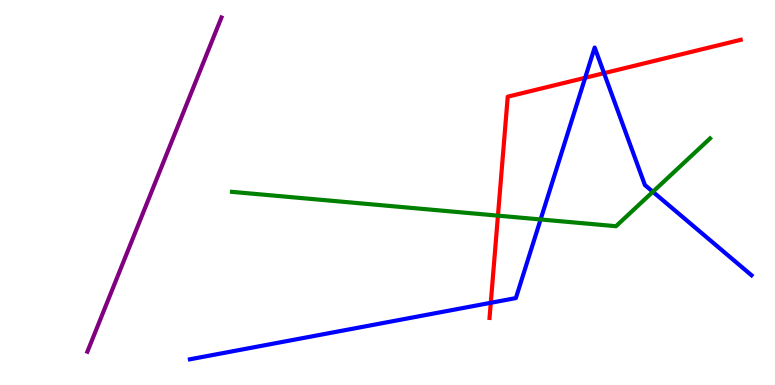[{'lines': ['blue', 'red'], 'intersections': [{'x': 6.33, 'y': 2.14}, {'x': 7.55, 'y': 7.98}, {'x': 7.79, 'y': 8.1}]}, {'lines': ['green', 'red'], 'intersections': [{'x': 6.43, 'y': 4.4}]}, {'lines': ['purple', 'red'], 'intersections': []}, {'lines': ['blue', 'green'], 'intersections': [{'x': 6.98, 'y': 4.3}, {'x': 8.42, 'y': 5.02}]}, {'lines': ['blue', 'purple'], 'intersections': []}, {'lines': ['green', 'purple'], 'intersections': []}]